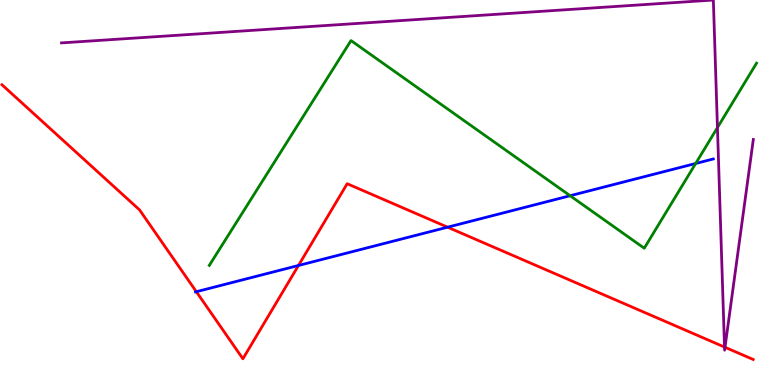[{'lines': ['blue', 'red'], 'intersections': [{'x': 2.53, 'y': 2.42}, {'x': 3.85, 'y': 3.1}, {'x': 5.78, 'y': 4.1}]}, {'lines': ['green', 'red'], 'intersections': []}, {'lines': ['purple', 'red'], 'intersections': [{'x': 9.35, 'y': 0.985}, {'x': 9.35, 'y': 0.98}]}, {'lines': ['blue', 'green'], 'intersections': [{'x': 7.36, 'y': 4.92}, {'x': 8.98, 'y': 5.75}]}, {'lines': ['blue', 'purple'], 'intersections': []}, {'lines': ['green', 'purple'], 'intersections': [{'x': 9.26, 'y': 6.69}]}]